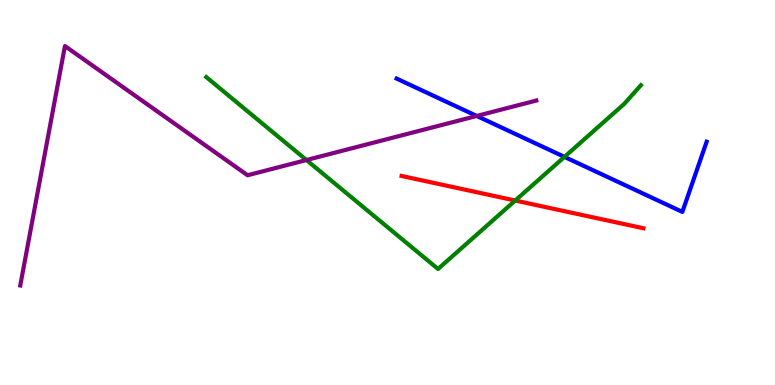[{'lines': ['blue', 'red'], 'intersections': []}, {'lines': ['green', 'red'], 'intersections': [{'x': 6.65, 'y': 4.79}]}, {'lines': ['purple', 'red'], 'intersections': []}, {'lines': ['blue', 'green'], 'intersections': [{'x': 7.28, 'y': 5.92}]}, {'lines': ['blue', 'purple'], 'intersections': [{'x': 6.15, 'y': 6.99}]}, {'lines': ['green', 'purple'], 'intersections': [{'x': 3.95, 'y': 5.84}]}]